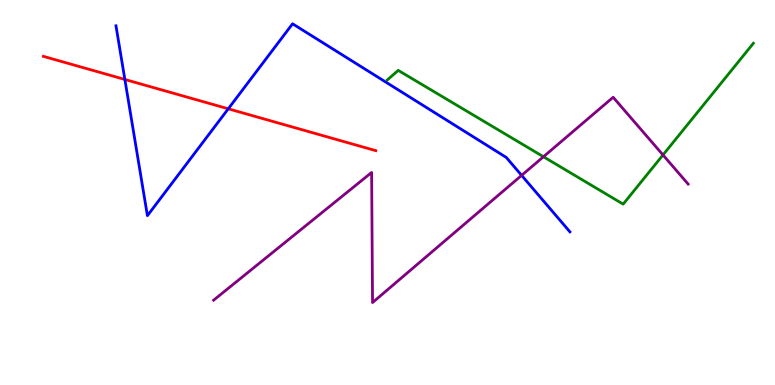[{'lines': ['blue', 'red'], 'intersections': [{'x': 1.61, 'y': 7.94}, {'x': 2.95, 'y': 7.17}]}, {'lines': ['green', 'red'], 'intersections': []}, {'lines': ['purple', 'red'], 'intersections': []}, {'lines': ['blue', 'green'], 'intersections': []}, {'lines': ['blue', 'purple'], 'intersections': [{'x': 6.73, 'y': 5.44}]}, {'lines': ['green', 'purple'], 'intersections': [{'x': 7.01, 'y': 5.93}, {'x': 8.55, 'y': 5.98}]}]